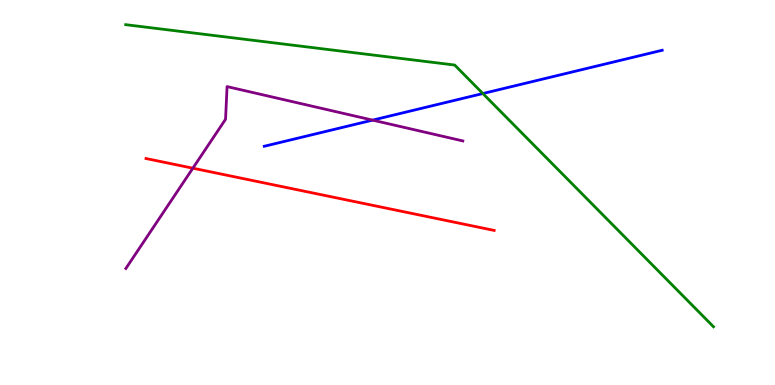[{'lines': ['blue', 'red'], 'intersections': []}, {'lines': ['green', 'red'], 'intersections': []}, {'lines': ['purple', 'red'], 'intersections': [{'x': 2.49, 'y': 5.63}]}, {'lines': ['blue', 'green'], 'intersections': [{'x': 6.23, 'y': 7.57}]}, {'lines': ['blue', 'purple'], 'intersections': [{'x': 4.81, 'y': 6.88}]}, {'lines': ['green', 'purple'], 'intersections': []}]